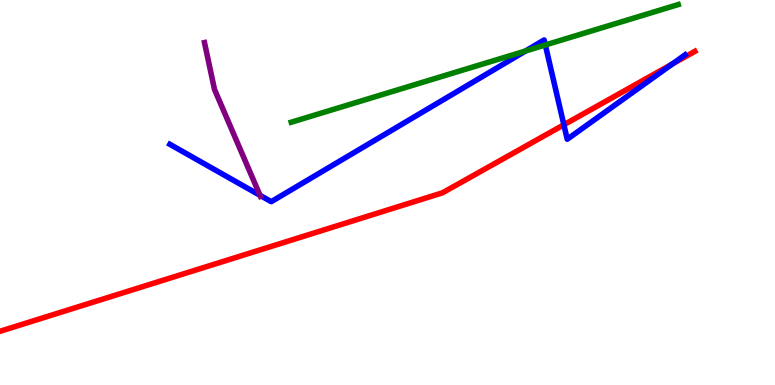[{'lines': ['blue', 'red'], 'intersections': [{'x': 7.28, 'y': 6.76}, {'x': 8.68, 'y': 8.34}]}, {'lines': ['green', 'red'], 'intersections': []}, {'lines': ['purple', 'red'], 'intersections': []}, {'lines': ['blue', 'green'], 'intersections': [{'x': 6.78, 'y': 8.68}, {'x': 7.04, 'y': 8.83}]}, {'lines': ['blue', 'purple'], 'intersections': [{'x': 3.35, 'y': 4.93}]}, {'lines': ['green', 'purple'], 'intersections': []}]